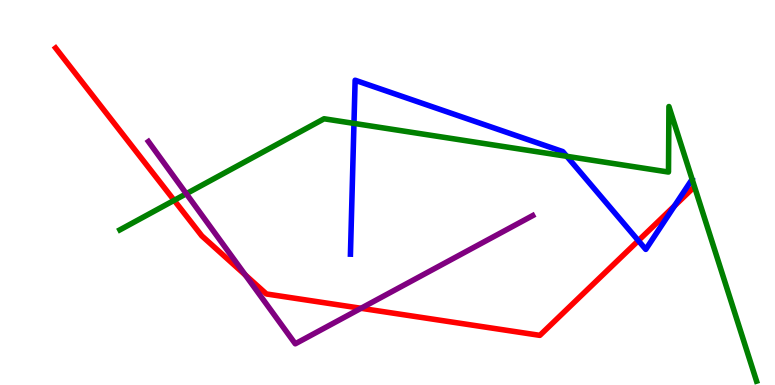[{'lines': ['blue', 'red'], 'intersections': [{'x': 8.24, 'y': 3.75}, {'x': 8.7, 'y': 4.65}]}, {'lines': ['green', 'red'], 'intersections': [{'x': 2.25, 'y': 4.8}]}, {'lines': ['purple', 'red'], 'intersections': [{'x': 3.17, 'y': 2.86}, {'x': 4.66, 'y': 1.99}]}, {'lines': ['blue', 'green'], 'intersections': [{'x': 4.57, 'y': 6.79}, {'x': 7.31, 'y': 5.94}]}, {'lines': ['blue', 'purple'], 'intersections': []}, {'lines': ['green', 'purple'], 'intersections': [{'x': 2.4, 'y': 4.97}]}]